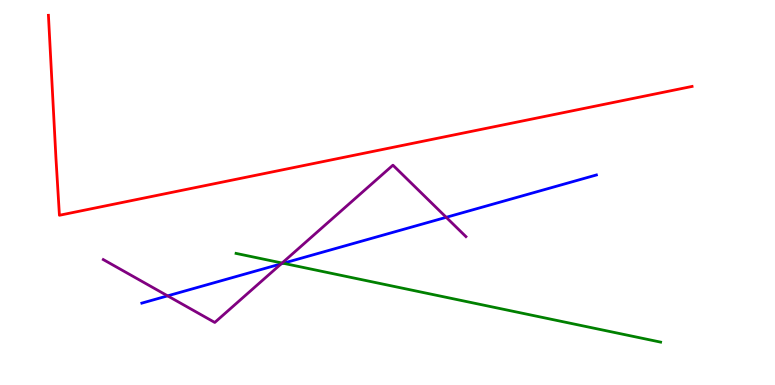[{'lines': ['blue', 'red'], 'intersections': []}, {'lines': ['green', 'red'], 'intersections': []}, {'lines': ['purple', 'red'], 'intersections': []}, {'lines': ['blue', 'green'], 'intersections': [{'x': 3.65, 'y': 3.16}]}, {'lines': ['blue', 'purple'], 'intersections': [{'x': 2.16, 'y': 2.32}, {'x': 3.63, 'y': 3.15}, {'x': 5.76, 'y': 4.36}]}, {'lines': ['green', 'purple'], 'intersections': [{'x': 3.64, 'y': 3.17}]}]